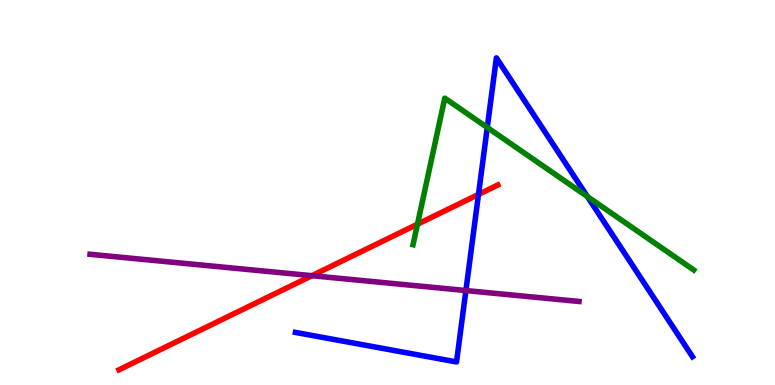[{'lines': ['blue', 'red'], 'intersections': [{'x': 6.17, 'y': 4.95}]}, {'lines': ['green', 'red'], 'intersections': [{'x': 5.39, 'y': 4.18}]}, {'lines': ['purple', 'red'], 'intersections': [{'x': 4.02, 'y': 2.84}]}, {'lines': ['blue', 'green'], 'intersections': [{'x': 6.29, 'y': 6.69}, {'x': 7.58, 'y': 4.89}]}, {'lines': ['blue', 'purple'], 'intersections': [{'x': 6.01, 'y': 2.45}]}, {'lines': ['green', 'purple'], 'intersections': []}]